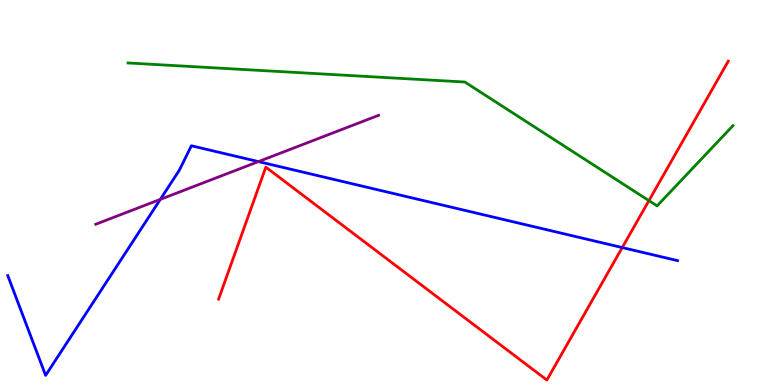[{'lines': ['blue', 'red'], 'intersections': [{'x': 8.03, 'y': 3.57}]}, {'lines': ['green', 'red'], 'intersections': [{'x': 8.37, 'y': 4.79}]}, {'lines': ['purple', 'red'], 'intersections': []}, {'lines': ['blue', 'green'], 'intersections': []}, {'lines': ['blue', 'purple'], 'intersections': [{'x': 2.07, 'y': 4.82}, {'x': 3.33, 'y': 5.8}]}, {'lines': ['green', 'purple'], 'intersections': []}]